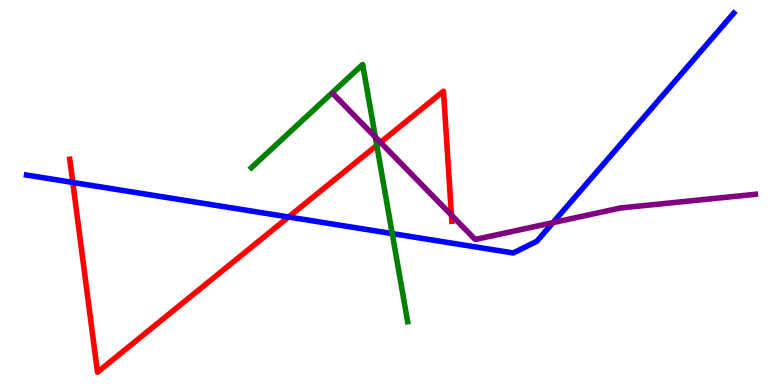[{'lines': ['blue', 'red'], 'intersections': [{'x': 0.939, 'y': 5.26}, {'x': 3.72, 'y': 4.36}]}, {'lines': ['green', 'red'], 'intersections': [{'x': 4.86, 'y': 6.22}]}, {'lines': ['purple', 'red'], 'intersections': [{'x': 4.91, 'y': 6.3}, {'x': 5.82, 'y': 4.41}]}, {'lines': ['blue', 'green'], 'intersections': [{'x': 5.06, 'y': 3.93}]}, {'lines': ['blue', 'purple'], 'intersections': [{'x': 7.13, 'y': 4.22}]}, {'lines': ['green', 'purple'], 'intersections': [{'x': 4.84, 'y': 6.44}]}]